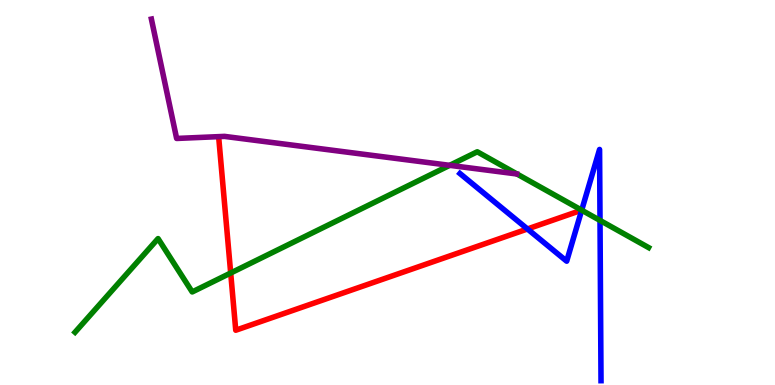[{'lines': ['blue', 'red'], 'intersections': [{'x': 6.81, 'y': 4.05}]}, {'lines': ['green', 'red'], 'intersections': [{'x': 2.98, 'y': 2.91}]}, {'lines': ['purple', 'red'], 'intersections': []}, {'lines': ['blue', 'green'], 'intersections': [{'x': 7.51, 'y': 4.54}, {'x': 7.74, 'y': 4.27}]}, {'lines': ['blue', 'purple'], 'intersections': []}, {'lines': ['green', 'purple'], 'intersections': [{'x': 5.8, 'y': 5.71}]}]